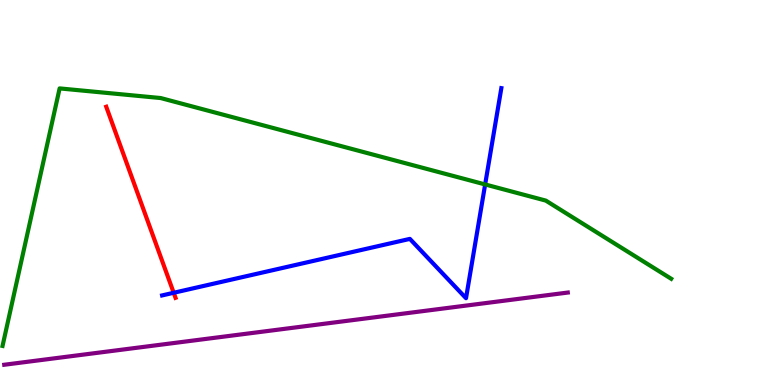[{'lines': ['blue', 'red'], 'intersections': [{'x': 2.24, 'y': 2.4}]}, {'lines': ['green', 'red'], 'intersections': []}, {'lines': ['purple', 'red'], 'intersections': []}, {'lines': ['blue', 'green'], 'intersections': [{'x': 6.26, 'y': 5.21}]}, {'lines': ['blue', 'purple'], 'intersections': []}, {'lines': ['green', 'purple'], 'intersections': []}]